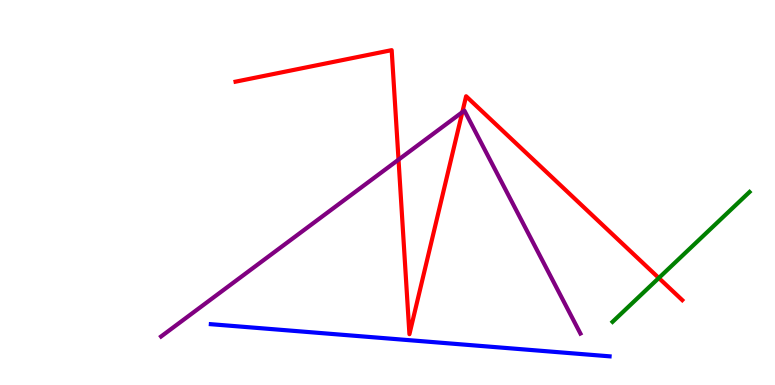[{'lines': ['blue', 'red'], 'intersections': []}, {'lines': ['green', 'red'], 'intersections': [{'x': 8.5, 'y': 2.78}]}, {'lines': ['purple', 'red'], 'intersections': [{'x': 5.14, 'y': 5.85}, {'x': 5.97, 'y': 7.09}]}, {'lines': ['blue', 'green'], 'intersections': []}, {'lines': ['blue', 'purple'], 'intersections': []}, {'lines': ['green', 'purple'], 'intersections': []}]